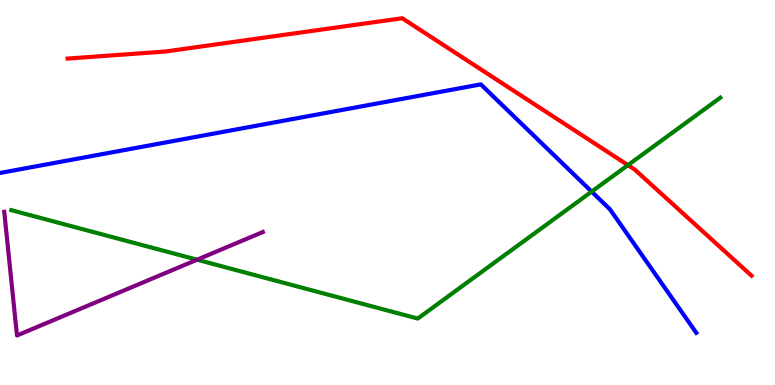[{'lines': ['blue', 'red'], 'intersections': []}, {'lines': ['green', 'red'], 'intersections': [{'x': 8.1, 'y': 5.71}]}, {'lines': ['purple', 'red'], 'intersections': []}, {'lines': ['blue', 'green'], 'intersections': [{'x': 7.63, 'y': 5.02}]}, {'lines': ['blue', 'purple'], 'intersections': []}, {'lines': ['green', 'purple'], 'intersections': [{'x': 2.54, 'y': 3.25}]}]